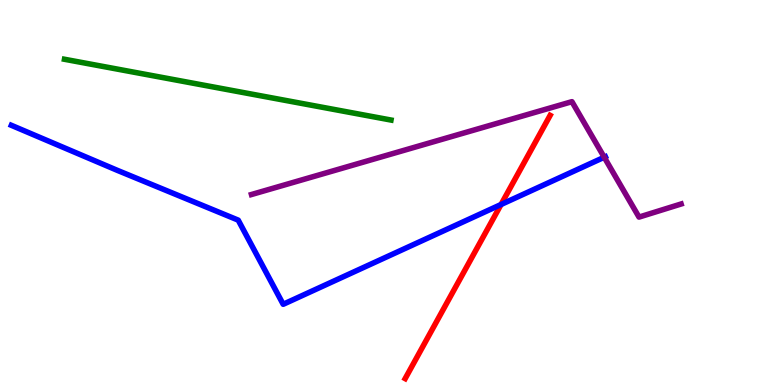[{'lines': ['blue', 'red'], 'intersections': [{'x': 6.47, 'y': 4.69}]}, {'lines': ['green', 'red'], 'intersections': []}, {'lines': ['purple', 'red'], 'intersections': []}, {'lines': ['blue', 'green'], 'intersections': []}, {'lines': ['blue', 'purple'], 'intersections': [{'x': 7.8, 'y': 5.92}]}, {'lines': ['green', 'purple'], 'intersections': []}]